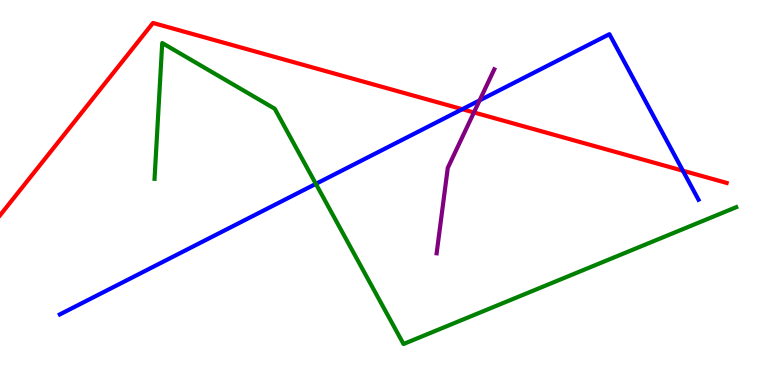[{'lines': ['blue', 'red'], 'intersections': [{'x': 5.97, 'y': 7.16}, {'x': 8.81, 'y': 5.57}]}, {'lines': ['green', 'red'], 'intersections': []}, {'lines': ['purple', 'red'], 'intersections': [{'x': 6.12, 'y': 7.08}]}, {'lines': ['blue', 'green'], 'intersections': [{'x': 4.08, 'y': 5.22}]}, {'lines': ['blue', 'purple'], 'intersections': [{'x': 6.19, 'y': 7.39}]}, {'lines': ['green', 'purple'], 'intersections': []}]